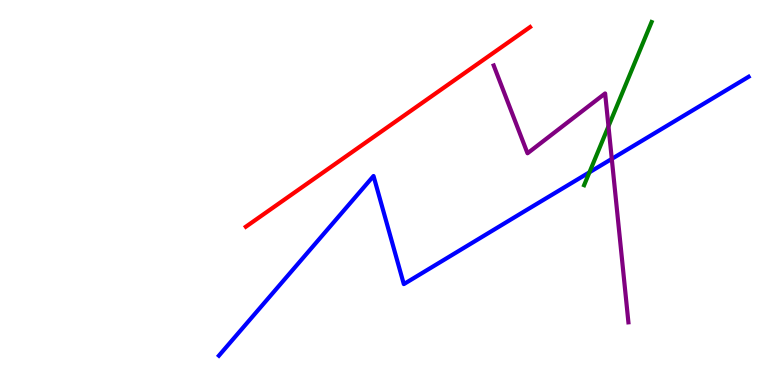[{'lines': ['blue', 'red'], 'intersections': []}, {'lines': ['green', 'red'], 'intersections': []}, {'lines': ['purple', 'red'], 'intersections': []}, {'lines': ['blue', 'green'], 'intersections': [{'x': 7.61, 'y': 5.52}]}, {'lines': ['blue', 'purple'], 'intersections': [{'x': 7.89, 'y': 5.87}]}, {'lines': ['green', 'purple'], 'intersections': [{'x': 7.85, 'y': 6.72}]}]